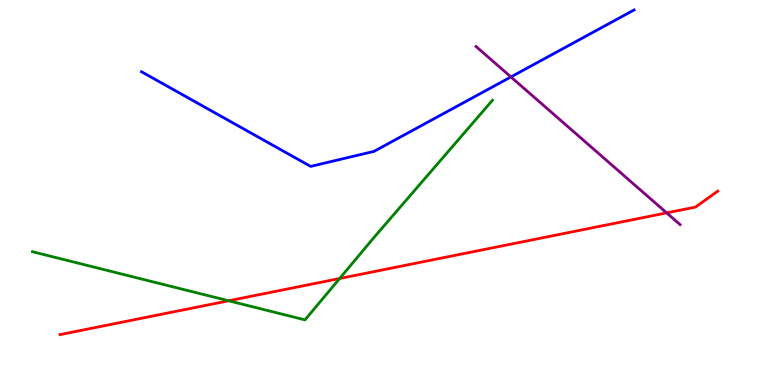[{'lines': ['blue', 'red'], 'intersections': []}, {'lines': ['green', 'red'], 'intersections': [{'x': 2.95, 'y': 2.19}, {'x': 4.38, 'y': 2.77}]}, {'lines': ['purple', 'red'], 'intersections': [{'x': 8.6, 'y': 4.47}]}, {'lines': ['blue', 'green'], 'intersections': []}, {'lines': ['blue', 'purple'], 'intersections': [{'x': 6.59, 'y': 8.0}]}, {'lines': ['green', 'purple'], 'intersections': []}]